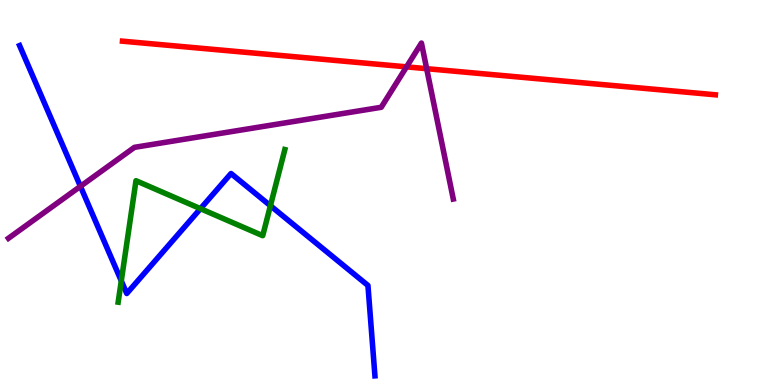[{'lines': ['blue', 'red'], 'intersections': []}, {'lines': ['green', 'red'], 'intersections': []}, {'lines': ['purple', 'red'], 'intersections': [{'x': 5.25, 'y': 8.26}, {'x': 5.51, 'y': 8.22}]}, {'lines': ['blue', 'green'], 'intersections': [{'x': 1.57, 'y': 2.7}, {'x': 2.59, 'y': 4.58}, {'x': 3.49, 'y': 4.66}]}, {'lines': ['blue', 'purple'], 'intersections': [{'x': 1.04, 'y': 5.16}]}, {'lines': ['green', 'purple'], 'intersections': []}]